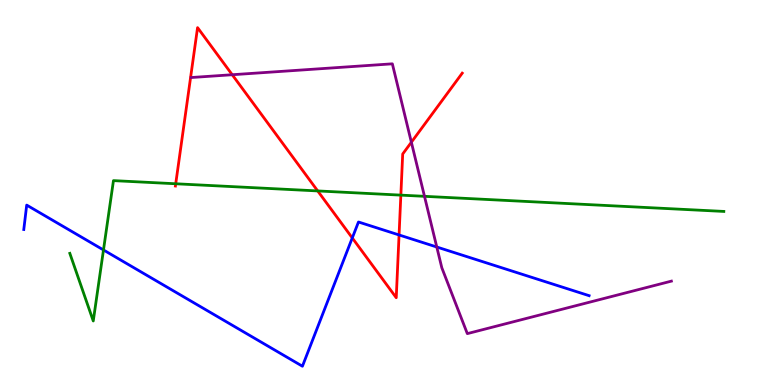[{'lines': ['blue', 'red'], 'intersections': [{'x': 4.55, 'y': 3.82}, {'x': 5.15, 'y': 3.9}]}, {'lines': ['green', 'red'], 'intersections': [{'x': 2.27, 'y': 5.23}, {'x': 4.1, 'y': 5.04}, {'x': 5.17, 'y': 4.93}]}, {'lines': ['purple', 'red'], 'intersections': [{'x': 3.0, 'y': 8.06}, {'x': 5.31, 'y': 6.31}]}, {'lines': ['blue', 'green'], 'intersections': [{'x': 1.34, 'y': 3.51}]}, {'lines': ['blue', 'purple'], 'intersections': [{'x': 5.64, 'y': 3.58}]}, {'lines': ['green', 'purple'], 'intersections': [{'x': 5.48, 'y': 4.9}]}]